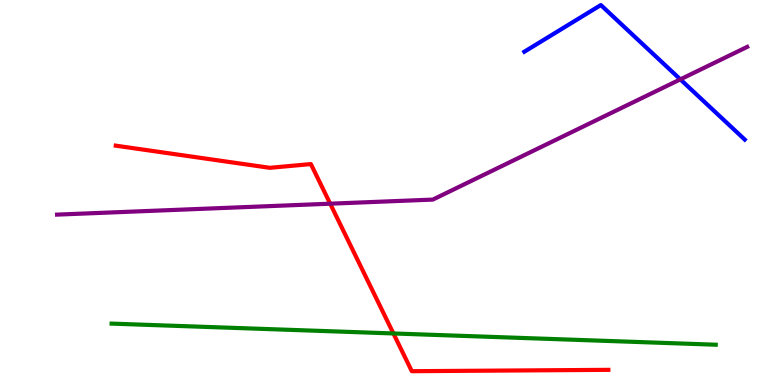[{'lines': ['blue', 'red'], 'intersections': []}, {'lines': ['green', 'red'], 'intersections': [{'x': 5.08, 'y': 1.34}]}, {'lines': ['purple', 'red'], 'intersections': [{'x': 4.26, 'y': 4.71}]}, {'lines': ['blue', 'green'], 'intersections': []}, {'lines': ['blue', 'purple'], 'intersections': [{'x': 8.78, 'y': 7.94}]}, {'lines': ['green', 'purple'], 'intersections': []}]